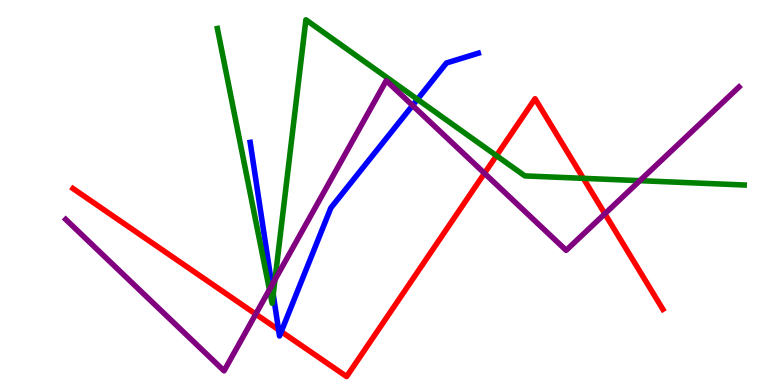[{'lines': ['blue', 'red'], 'intersections': [{'x': 3.59, 'y': 1.43}, {'x': 3.63, 'y': 1.39}]}, {'lines': ['green', 'red'], 'intersections': [{'x': 6.41, 'y': 5.96}, {'x': 7.53, 'y': 5.37}]}, {'lines': ['purple', 'red'], 'intersections': [{'x': 3.3, 'y': 1.84}, {'x': 6.25, 'y': 5.5}, {'x': 7.8, 'y': 4.45}]}, {'lines': ['blue', 'green'], 'intersections': [{'x': 3.53, 'y': 2.35}, {'x': 5.39, 'y': 7.42}]}, {'lines': ['blue', 'purple'], 'intersections': [{'x': 3.51, 'y': 2.59}, {'x': 5.32, 'y': 7.26}]}, {'lines': ['green', 'purple'], 'intersections': [{'x': 3.48, 'y': 2.48}, {'x': 3.55, 'y': 2.74}, {'x': 8.26, 'y': 5.31}]}]